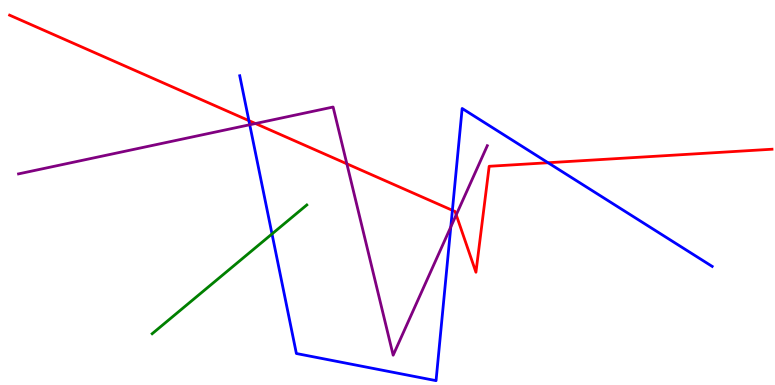[{'lines': ['blue', 'red'], 'intersections': [{'x': 3.21, 'y': 6.87}, {'x': 5.84, 'y': 4.54}, {'x': 7.07, 'y': 5.77}]}, {'lines': ['green', 'red'], 'intersections': []}, {'lines': ['purple', 'red'], 'intersections': [{'x': 3.3, 'y': 6.79}, {'x': 4.48, 'y': 5.75}, {'x': 5.89, 'y': 4.42}]}, {'lines': ['blue', 'green'], 'intersections': [{'x': 3.51, 'y': 3.92}]}, {'lines': ['blue', 'purple'], 'intersections': [{'x': 3.22, 'y': 6.76}, {'x': 5.82, 'y': 4.11}]}, {'lines': ['green', 'purple'], 'intersections': []}]